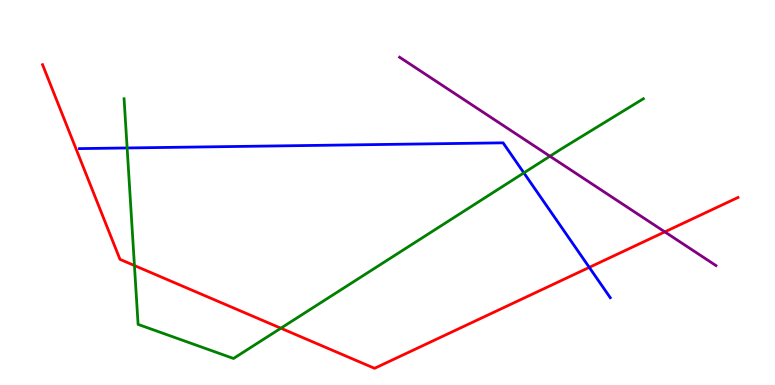[{'lines': ['blue', 'red'], 'intersections': [{'x': 7.6, 'y': 3.05}]}, {'lines': ['green', 'red'], 'intersections': [{'x': 1.73, 'y': 3.1}, {'x': 3.62, 'y': 1.48}]}, {'lines': ['purple', 'red'], 'intersections': [{'x': 8.58, 'y': 3.98}]}, {'lines': ['blue', 'green'], 'intersections': [{'x': 1.64, 'y': 6.16}, {'x': 6.76, 'y': 5.51}]}, {'lines': ['blue', 'purple'], 'intersections': []}, {'lines': ['green', 'purple'], 'intersections': [{'x': 7.1, 'y': 5.94}]}]